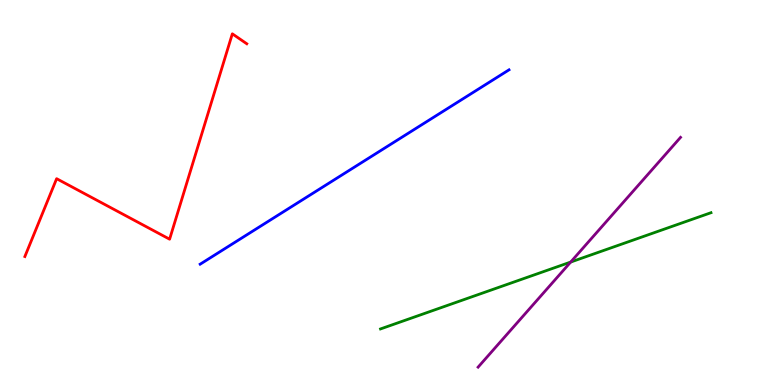[{'lines': ['blue', 'red'], 'intersections': []}, {'lines': ['green', 'red'], 'intersections': []}, {'lines': ['purple', 'red'], 'intersections': []}, {'lines': ['blue', 'green'], 'intersections': []}, {'lines': ['blue', 'purple'], 'intersections': []}, {'lines': ['green', 'purple'], 'intersections': [{'x': 7.36, 'y': 3.19}]}]